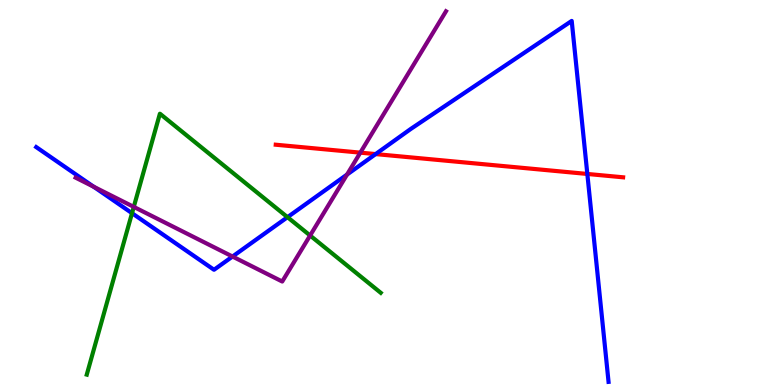[{'lines': ['blue', 'red'], 'intersections': [{'x': 4.85, 'y': 6.0}, {'x': 7.58, 'y': 5.48}]}, {'lines': ['green', 'red'], 'intersections': []}, {'lines': ['purple', 'red'], 'intersections': [{'x': 4.65, 'y': 6.04}]}, {'lines': ['blue', 'green'], 'intersections': [{'x': 1.7, 'y': 4.46}, {'x': 3.71, 'y': 4.36}]}, {'lines': ['blue', 'purple'], 'intersections': [{'x': 1.21, 'y': 5.15}, {'x': 3.0, 'y': 3.34}, {'x': 4.48, 'y': 5.47}]}, {'lines': ['green', 'purple'], 'intersections': [{'x': 1.73, 'y': 4.63}, {'x': 4.0, 'y': 3.88}]}]